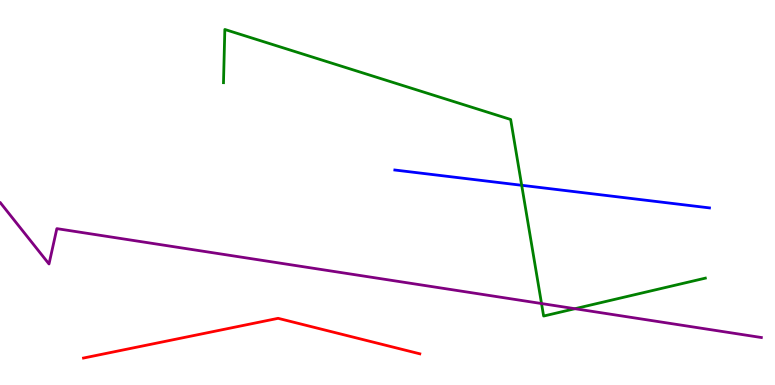[{'lines': ['blue', 'red'], 'intersections': []}, {'lines': ['green', 'red'], 'intersections': []}, {'lines': ['purple', 'red'], 'intersections': []}, {'lines': ['blue', 'green'], 'intersections': [{'x': 6.73, 'y': 5.19}]}, {'lines': ['blue', 'purple'], 'intersections': []}, {'lines': ['green', 'purple'], 'intersections': [{'x': 6.99, 'y': 2.12}, {'x': 7.42, 'y': 1.98}]}]